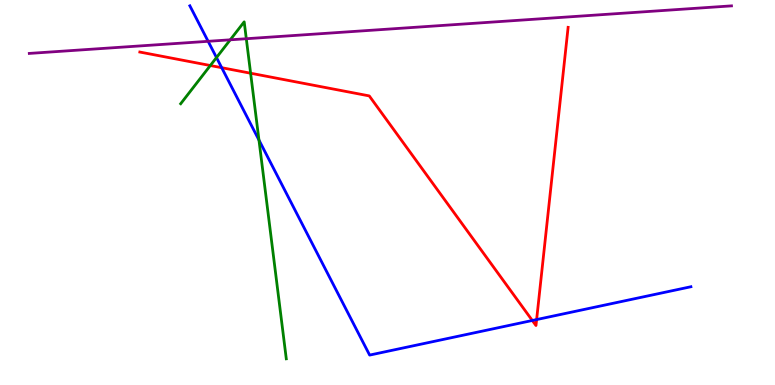[{'lines': ['blue', 'red'], 'intersections': [{'x': 2.86, 'y': 8.24}, {'x': 6.87, 'y': 1.68}, {'x': 6.92, 'y': 1.7}]}, {'lines': ['green', 'red'], 'intersections': [{'x': 2.71, 'y': 8.3}, {'x': 3.23, 'y': 8.1}]}, {'lines': ['purple', 'red'], 'intersections': []}, {'lines': ['blue', 'green'], 'intersections': [{'x': 2.79, 'y': 8.51}, {'x': 3.34, 'y': 6.36}]}, {'lines': ['blue', 'purple'], 'intersections': [{'x': 2.69, 'y': 8.93}]}, {'lines': ['green', 'purple'], 'intersections': [{'x': 2.97, 'y': 8.97}, {'x': 3.18, 'y': 8.99}]}]